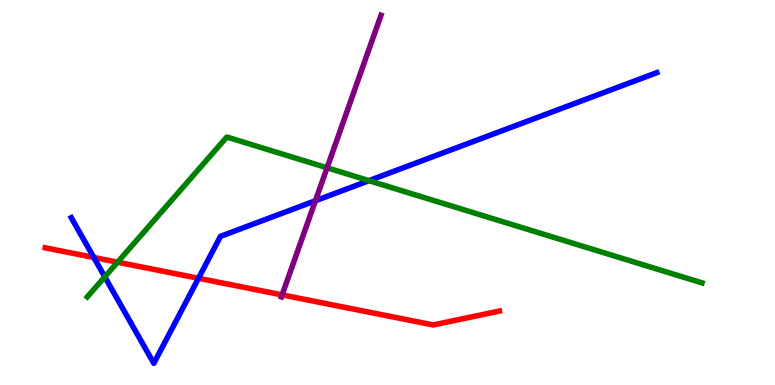[{'lines': ['blue', 'red'], 'intersections': [{'x': 1.21, 'y': 3.31}, {'x': 2.56, 'y': 2.77}]}, {'lines': ['green', 'red'], 'intersections': [{'x': 1.52, 'y': 3.19}]}, {'lines': ['purple', 'red'], 'intersections': [{'x': 3.64, 'y': 2.34}]}, {'lines': ['blue', 'green'], 'intersections': [{'x': 1.35, 'y': 2.81}, {'x': 4.76, 'y': 5.31}]}, {'lines': ['blue', 'purple'], 'intersections': [{'x': 4.07, 'y': 4.79}]}, {'lines': ['green', 'purple'], 'intersections': [{'x': 4.22, 'y': 5.64}]}]